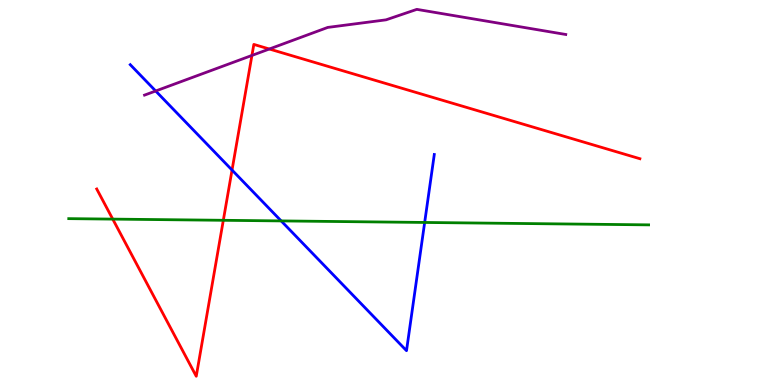[{'lines': ['blue', 'red'], 'intersections': [{'x': 2.99, 'y': 5.58}]}, {'lines': ['green', 'red'], 'intersections': [{'x': 1.45, 'y': 4.31}, {'x': 2.88, 'y': 4.28}]}, {'lines': ['purple', 'red'], 'intersections': [{'x': 3.25, 'y': 8.56}, {'x': 3.48, 'y': 8.73}]}, {'lines': ['blue', 'green'], 'intersections': [{'x': 3.63, 'y': 4.26}, {'x': 5.48, 'y': 4.22}]}, {'lines': ['blue', 'purple'], 'intersections': [{'x': 2.01, 'y': 7.64}]}, {'lines': ['green', 'purple'], 'intersections': []}]